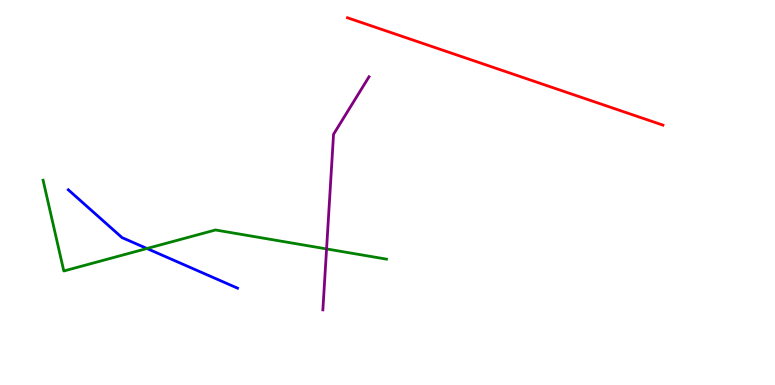[{'lines': ['blue', 'red'], 'intersections': []}, {'lines': ['green', 'red'], 'intersections': []}, {'lines': ['purple', 'red'], 'intersections': []}, {'lines': ['blue', 'green'], 'intersections': [{'x': 1.9, 'y': 3.55}]}, {'lines': ['blue', 'purple'], 'intersections': []}, {'lines': ['green', 'purple'], 'intersections': [{'x': 4.21, 'y': 3.53}]}]